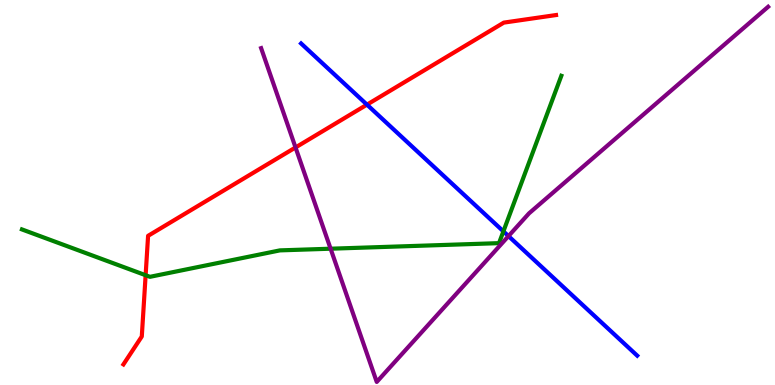[{'lines': ['blue', 'red'], 'intersections': [{'x': 4.73, 'y': 7.28}]}, {'lines': ['green', 'red'], 'intersections': [{'x': 1.88, 'y': 2.85}]}, {'lines': ['purple', 'red'], 'intersections': [{'x': 3.81, 'y': 6.17}]}, {'lines': ['blue', 'green'], 'intersections': [{'x': 6.5, 'y': 3.99}]}, {'lines': ['blue', 'purple'], 'intersections': [{'x': 6.56, 'y': 3.87}]}, {'lines': ['green', 'purple'], 'intersections': [{'x': 4.27, 'y': 3.54}]}]